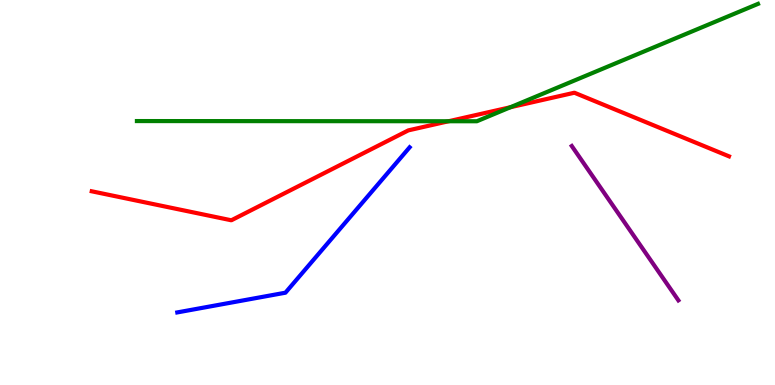[{'lines': ['blue', 'red'], 'intersections': []}, {'lines': ['green', 'red'], 'intersections': [{'x': 5.79, 'y': 6.85}, {'x': 6.59, 'y': 7.22}]}, {'lines': ['purple', 'red'], 'intersections': []}, {'lines': ['blue', 'green'], 'intersections': []}, {'lines': ['blue', 'purple'], 'intersections': []}, {'lines': ['green', 'purple'], 'intersections': []}]